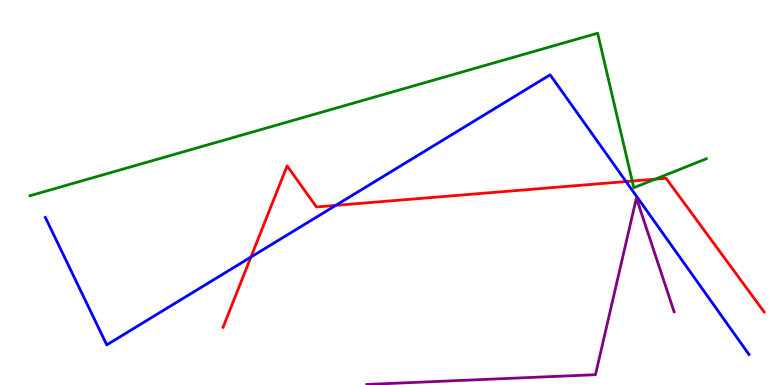[{'lines': ['blue', 'red'], 'intersections': [{'x': 3.24, 'y': 3.32}, {'x': 4.33, 'y': 4.67}, {'x': 8.08, 'y': 5.28}]}, {'lines': ['green', 'red'], 'intersections': [{'x': 8.16, 'y': 5.3}, {'x': 8.46, 'y': 5.35}]}, {'lines': ['purple', 'red'], 'intersections': []}, {'lines': ['blue', 'green'], 'intersections': []}, {'lines': ['blue', 'purple'], 'intersections': []}, {'lines': ['green', 'purple'], 'intersections': []}]